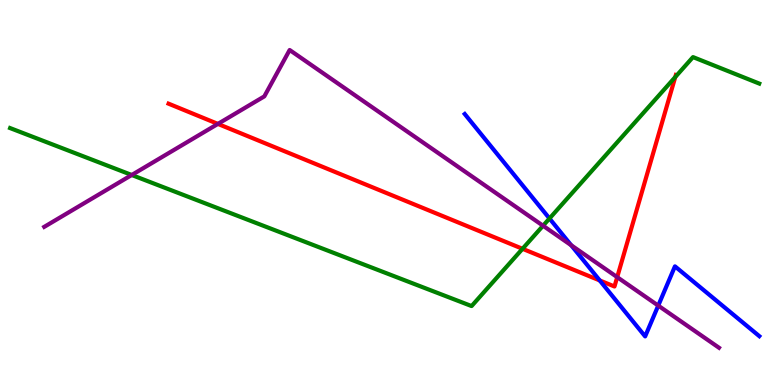[{'lines': ['blue', 'red'], 'intersections': [{'x': 7.74, 'y': 2.72}]}, {'lines': ['green', 'red'], 'intersections': [{'x': 6.74, 'y': 3.54}, {'x': 8.71, 'y': 8.0}]}, {'lines': ['purple', 'red'], 'intersections': [{'x': 2.81, 'y': 6.78}, {'x': 7.96, 'y': 2.8}]}, {'lines': ['blue', 'green'], 'intersections': [{'x': 7.09, 'y': 4.33}]}, {'lines': ['blue', 'purple'], 'intersections': [{'x': 7.37, 'y': 3.63}, {'x': 8.49, 'y': 2.06}]}, {'lines': ['green', 'purple'], 'intersections': [{'x': 1.7, 'y': 5.45}, {'x': 7.01, 'y': 4.14}]}]